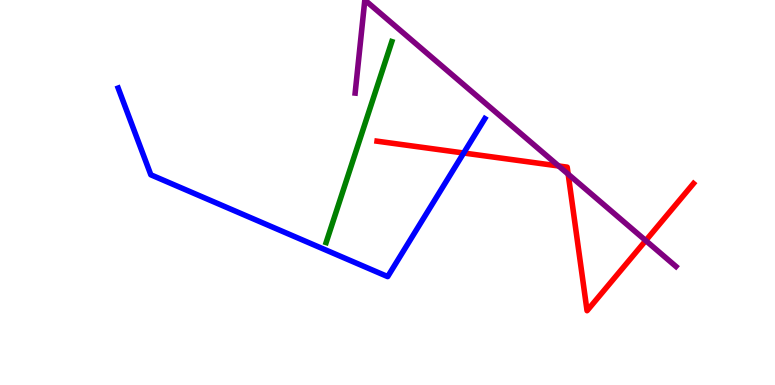[{'lines': ['blue', 'red'], 'intersections': [{'x': 5.98, 'y': 6.03}]}, {'lines': ['green', 'red'], 'intersections': []}, {'lines': ['purple', 'red'], 'intersections': [{'x': 7.21, 'y': 5.69}, {'x': 7.33, 'y': 5.48}, {'x': 8.33, 'y': 3.75}]}, {'lines': ['blue', 'green'], 'intersections': []}, {'lines': ['blue', 'purple'], 'intersections': []}, {'lines': ['green', 'purple'], 'intersections': []}]